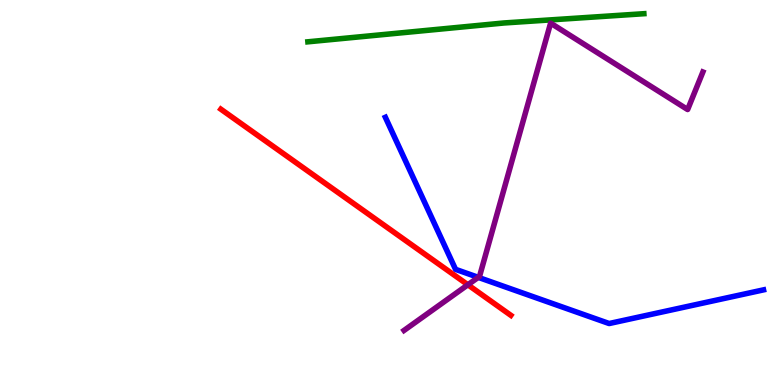[{'lines': ['blue', 'red'], 'intersections': []}, {'lines': ['green', 'red'], 'intersections': []}, {'lines': ['purple', 'red'], 'intersections': [{'x': 6.04, 'y': 2.6}]}, {'lines': ['blue', 'green'], 'intersections': []}, {'lines': ['blue', 'purple'], 'intersections': [{'x': 6.17, 'y': 2.8}]}, {'lines': ['green', 'purple'], 'intersections': []}]